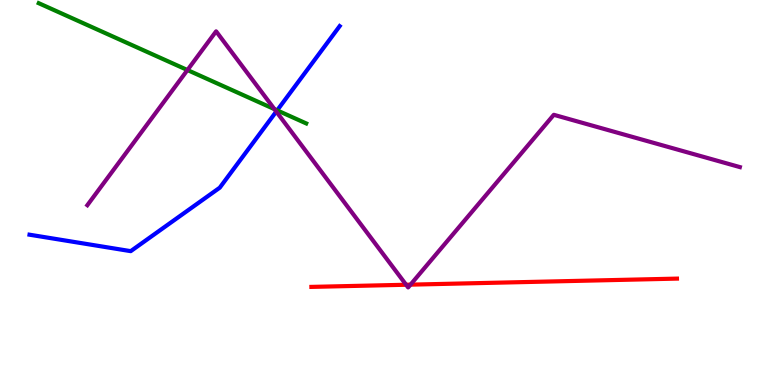[{'lines': ['blue', 'red'], 'intersections': []}, {'lines': ['green', 'red'], 'intersections': []}, {'lines': ['purple', 'red'], 'intersections': [{'x': 5.24, 'y': 2.6}, {'x': 5.3, 'y': 2.61}]}, {'lines': ['blue', 'green'], 'intersections': [{'x': 3.58, 'y': 7.13}]}, {'lines': ['blue', 'purple'], 'intersections': [{'x': 3.56, 'y': 7.1}]}, {'lines': ['green', 'purple'], 'intersections': [{'x': 2.42, 'y': 8.18}, {'x': 3.54, 'y': 7.17}]}]